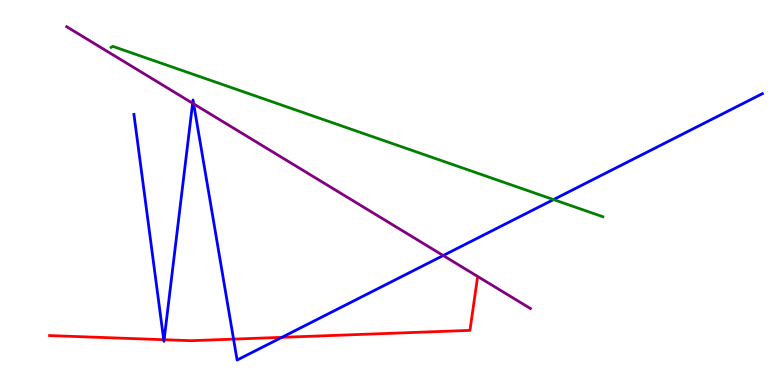[{'lines': ['blue', 'red'], 'intersections': [{'x': 2.11, 'y': 1.18}, {'x': 2.12, 'y': 1.18}, {'x': 3.01, 'y': 1.19}, {'x': 3.64, 'y': 1.24}]}, {'lines': ['green', 'red'], 'intersections': []}, {'lines': ['purple', 'red'], 'intersections': []}, {'lines': ['blue', 'green'], 'intersections': [{'x': 7.14, 'y': 4.82}]}, {'lines': ['blue', 'purple'], 'intersections': [{'x': 2.49, 'y': 7.32}, {'x': 2.5, 'y': 7.3}, {'x': 5.72, 'y': 3.36}]}, {'lines': ['green', 'purple'], 'intersections': []}]